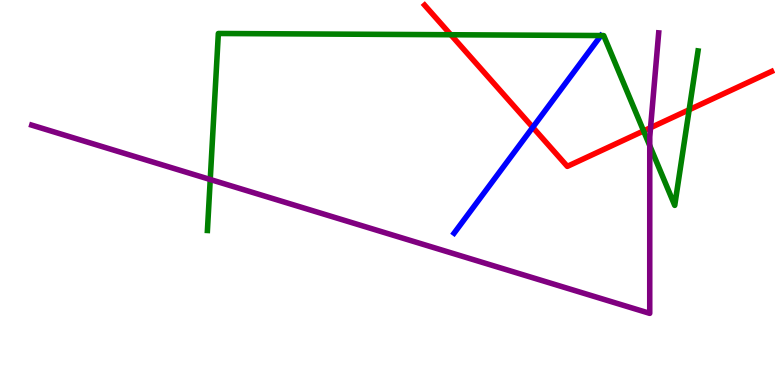[{'lines': ['blue', 'red'], 'intersections': [{'x': 6.87, 'y': 6.69}]}, {'lines': ['green', 'red'], 'intersections': [{'x': 5.82, 'y': 9.1}, {'x': 8.3, 'y': 6.6}, {'x': 8.89, 'y': 7.15}]}, {'lines': ['purple', 'red'], 'intersections': [{'x': 8.39, 'y': 6.68}]}, {'lines': ['blue', 'green'], 'intersections': []}, {'lines': ['blue', 'purple'], 'intersections': []}, {'lines': ['green', 'purple'], 'intersections': [{'x': 2.71, 'y': 5.34}, {'x': 8.38, 'y': 6.22}]}]